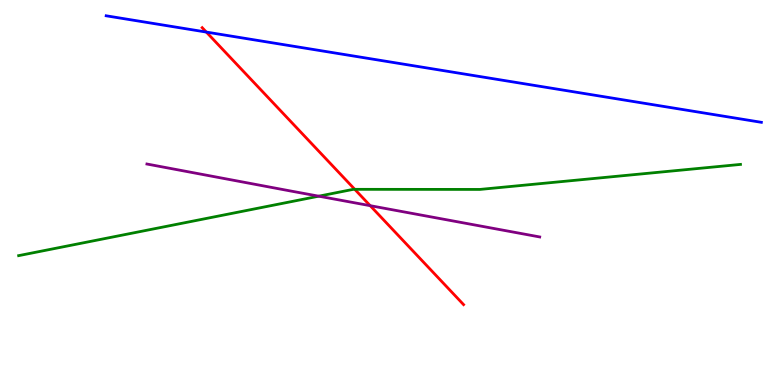[{'lines': ['blue', 'red'], 'intersections': [{'x': 2.66, 'y': 9.17}]}, {'lines': ['green', 'red'], 'intersections': [{'x': 4.58, 'y': 5.08}]}, {'lines': ['purple', 'red'], 'intersections': [{'x': 4.78, 'y': 4.66}]}, {'lines': ['blue', 'green'], 'intersections': []}, {'lines': ['blue', 'purple'], 'intersections': []}, {'lines': ['green', 'purple'], 'intersections': [{'x': 4.11, 'y': 4.9}]}]